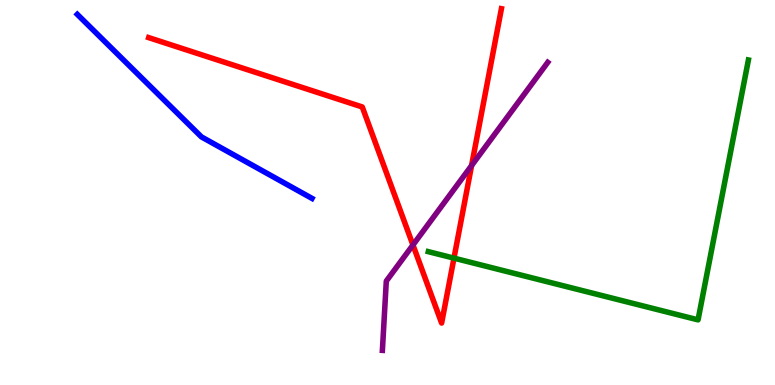[{'lines': ['blue', 'red'], 'intersections': []}, {'lines': ['green', 'red'], 'intersections': [{'x': 5.86, 'y': 3.3}]}, {'lines': ['purple', 'red'], 'intersections': [{'x': 5.33, 'y': 3.64}, {'x': 6.08, 'y': 5.7}]}, {'lines': ['blue', 'green'], 'intersections': []}, {'lines': ['blue', 'purple'], 'intersections': []}, {'lines': ['green', 'purple'], 'intersections': []}]